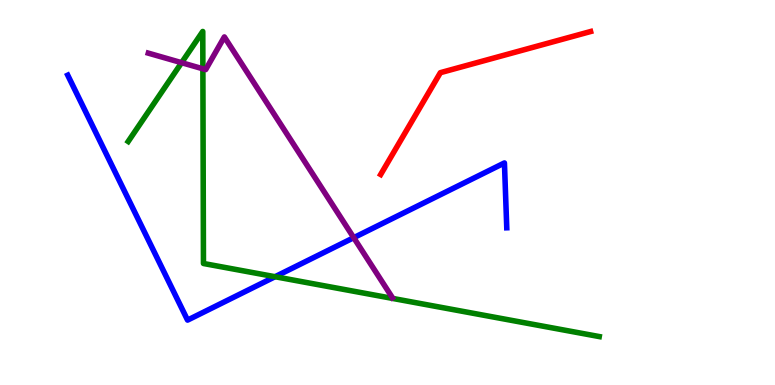[{'lines': ['blue', 'red'], 'intersections': []}, {'lines': ['green', 'red'], 'intersections': []}, {'lines': ['purple', 'red'], 'intersections': []}, {'lines': ['blue', 'green'], 'intersections': [{'x': 3.55, 'y': 2.81}]}, {'lines': ['blue', 'purple'], 'intersections': [{'x': 4.56, 'y': 3.83}]}, {'lines': ['green', 'purple'], 'intersections': [{'x': 2.34, 'y': 8.37}, {'x': 2.62, 'y': 8.21}]}]